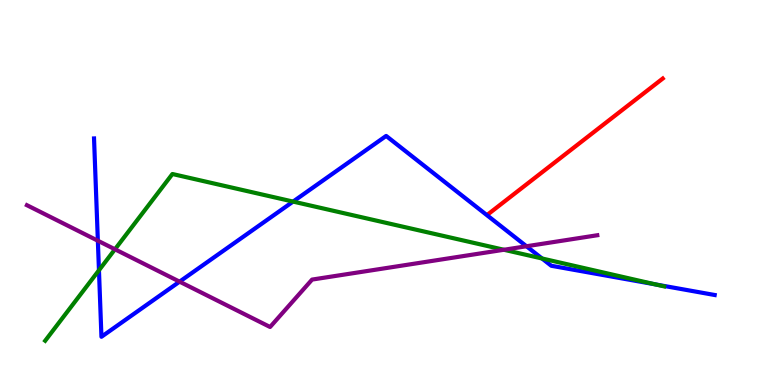[{'lines': ['blue', 'red'], 'intersections': []}, {'lines': ['green', 'red'], 'intersections': []}, {'lines': ['purple', 'red'], 'intersections': []}, {'lines': ['blue', 'green'], 'intersections': [{'x': 1.28, 'y': 2.98}, {'x': 3.78, 'y': 4.76}, {'x': 6.99, 'y': 3.29}, {'x': 8.46, 'y': 2.61}]}, {'lines': ['blue', 'purple'], 'intersections': [{'x': 1.26, 'y': 3.75}, {'x': 2.32, 'y': 2.68}, {'x': 6.79, 'y': 3.6}]}, {'lines': ['green', 'purple'], 'intersections': [{'x': 1.48, 'y': 3.52}, {'x': 6.5, 'y': 3.51}]}]